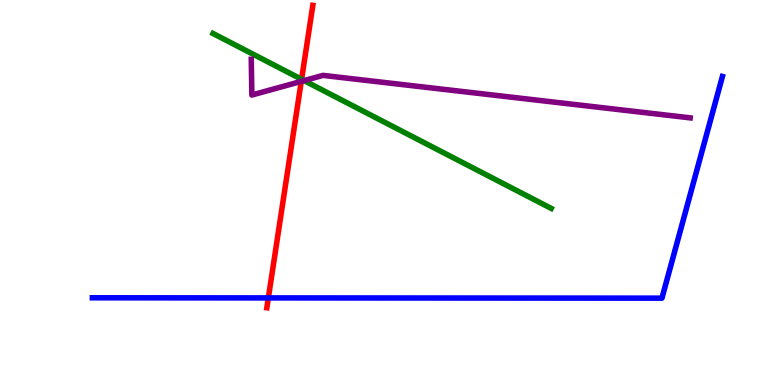[{'lines': ['blue', 'red'], 'intersections': [{'x': 3.46, 'y': 2.26}]}, {'lines': ['green', 'red'], 'intersections': [{'x': 3.89, 'y': 7.94}]}, {'lines': ['purple', 'red'], 'intersections': [{'x': 3.89, 'y': 7.89}]}, {'lines': ['blue', 'green'], 'intersections': []}, {'lines': ['blue', 'purple'], 'intersections': []}, {'lines': ['green', 'purple'], 'intersections': [{'x': 3.92, 'y': 7.91}]}]